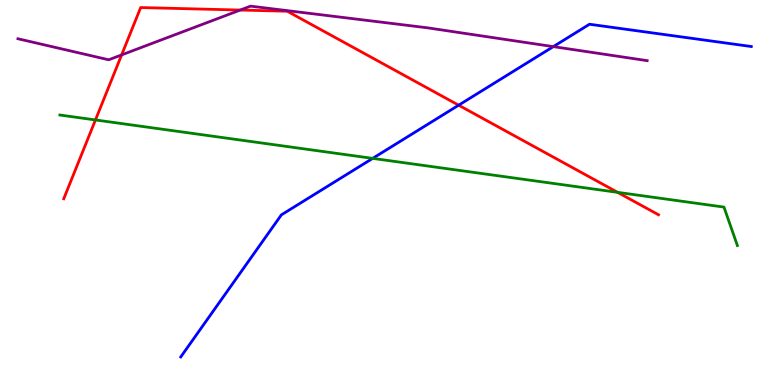[{'lines': ['blue', 'red'], 'intersections': [{'x': 5.92, 'y': 7.27}]}, {'lines': ['green', 'red'], 'intersections': [{'x': 1.23, 'y': 6.88}, {'x': 7.97, 'y': 5.0}]}, {'lines': ['purple', 'red'], 'intersections': [{'x': 1.57, 'y': 8.57}, {'x': 3.1, 'y': 9.74}]}, {'lines': ['blue', 'green'], 'intersections': [{'x': 4.81, 'y': 5.89}]}, {'lines': ['blue', 'purple'], 'intersections': [{'x': 7.14, 'y': 8.79}]}, {'lines': ['green', 'purple'], 'intersections': []}]